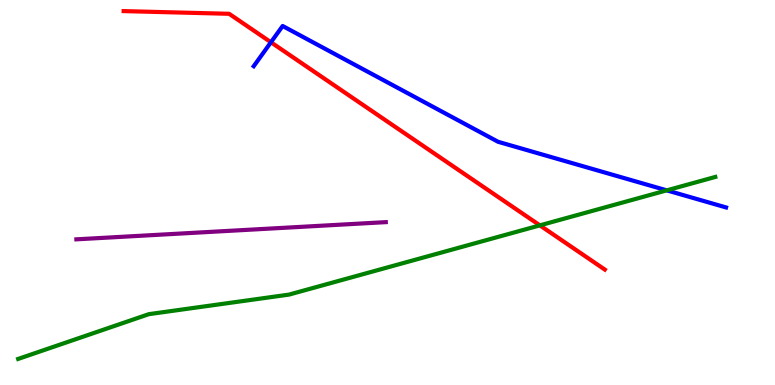[{'lines': ['blue', 'red'], 'intersections': [{'x': 3.5, 'y': 8.9}]}, {'lines': ['green', 'red'], 'intersections': [{'x': 6.97, 'y': 4.15}]}, {'lines': ['purple', 'red'], 'intersections': []}, {'lines': ['blue', 'green'], 'intersections': [{'x': 8.6, 'y': 5.06}]}, {'lines': ['blue', 'purple'], 'intersections': []}, {'lines': ['green', 'purple'], 'intersections': []}]